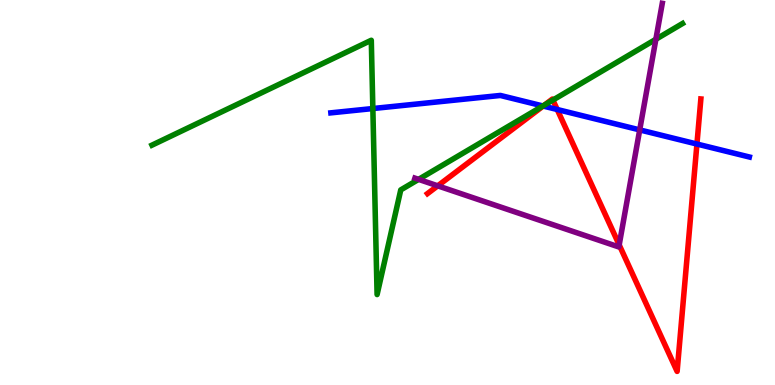[{'lines': ['blue', 'red'], 'intersections': [{'x': 7.01, 'y': 7.25}, {'x': 7.19, 'y': 7.16}, {'x': 8.99, 'y': 6.26}]}, {'lines': ['green', 'red'], 'intersections': [{'x': 7.03, 'y': 7.27}, {'x': 7.13, 'y': 7.4}]}, {'lines': ['purple', 'red'], 'intersections': [{'x': 5.65, 'y': 5.17}, {'x': 7.99, 'y': 3.64}]}, {'lines': ['blue', 'green'], 'intersections': [{'x': 4.81, 'y': 7.18}, {'x': 7.01, 'y': 7.25}]}, {'lines': ['blue', 'purple'], 'intersections': [{'x': 8.25, 'y': 6.63}]}, {'lines': ['green', 'purple'], 'intersections': [{'x': 5.4, 'y': 5.34}, {'x': 8.46, 'y': 8.98}]}]